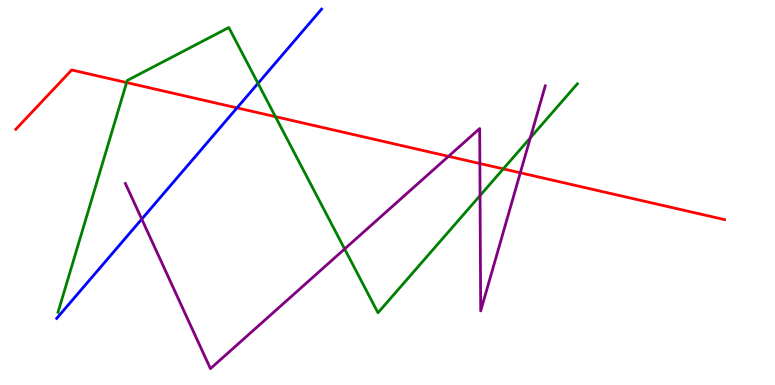[{'lines': ['blue', 'red'], 'intersections': [{'x': 3.06, 'y': 7.2}]}, {'lines': ['green', 'red'], 'intersections': [{'x': 1.63, 'y': 7.86}, {'x': 3.55, 'y': 6.97}, {'x': 6.49, 'y': 5.61}]}, {'lines': ['purple', 'red'], 'intersections': [{'x': 5.79, 'y': 5.94}, {'x': 6.19, 'y': 5.75}, {'x': 6.71, 'y': 5.51}]}, {'lines': ['blue', 'green'], 'intersections': [{'x': 3.33, 'y': 7.83}]}, {'lines': ['blue', 'purple'], 'intersections': [{'x': 1.83, 'y': 4.31}]}, {'lines': ['green', 'purple'], 'intersections': [{'x': 4.45, 'y': 3.53}, {'x': 6.19, 'y': 4.92}, {'x': 6.84, 'y': 6.42}]}]